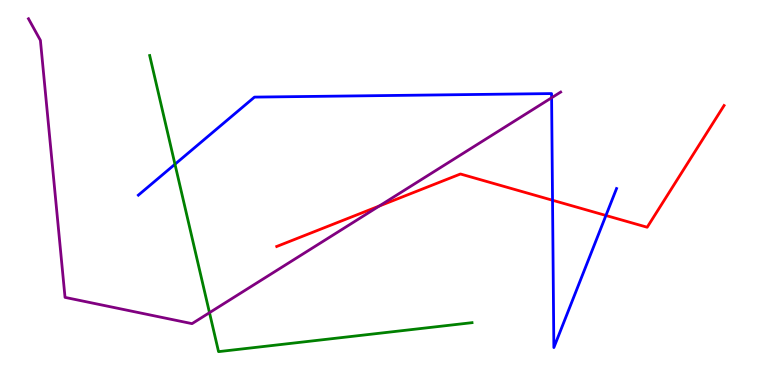[{'lines': ['blue', 'red'], 'intersections': [{'x': 7.13, 'y': 4.8}, {'x': 7.82, 'y': 4.4}]}, {'lines': ['green', 'red'], 'intersections': []}, {'lines': ['purple', 'red'], 'intersections': [{'x': 4.89, 'y': 4.65}]}, {'lines': ['blue', 'green'], 'intersections': [{'x': 2.26, 'y': 5.73}]}, {'lines': ['blue', 'purple'], 'intersections': [{'x': 7.12, 'y': 7.46}]}, {'lines': ['green', 'purple'], 'intersections': [{'x': 2.7, 'y': 1.88}]}]